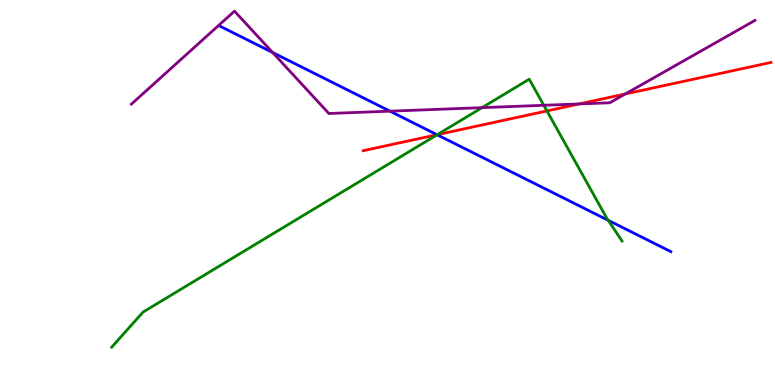[{'lines': ['blue', 'red'], 'intersections': [{'x': 5.64, 'y': 6.5}]}, {'lines': ['green', 'red'], 'intersections': [{'x': 5.64, 'y': 6.5}, {'x': 7.06, 'y': 7.12}]}, {'lines': ['purple', 'red'], 'intersections': [{'x': 7.47, 'y': 7.3}, {'x': 8.07, 'y': 7.56}]}, {'lines': ['blue', 'green'], 'intersections': [{'x': 5.64, 'y': 6.5}, {'x': 7.85, 'y': 4.28}]}, {'lines': ['blue', 'purple'], 'intersections': [{'x': 3.52, 'y': 8.64}, {'x': 5.03, 'y': 7.11}]}, {'lines': ['green', 'purple'], 'intersections': [{'x': 6.22, 'y': 7.2}, {'x': 7.02, 'y': 7.27}]}]